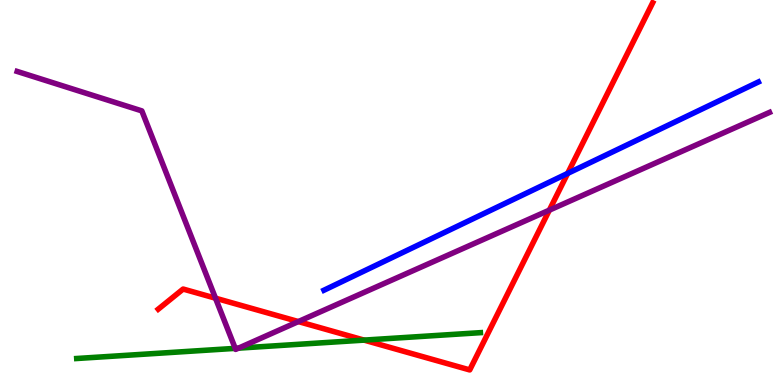[{'lines': ['blue', 'red'], 'intersections': [{'x': 7.32, 'y': 5.5}]}, {'lines': ['green', 'red'], 'intersections': [{'x': 4.7, 'y': 1.17}]}, {'lines': ['purple', 'red'], 'intersections': [{'x': 2.78, 'y': 2.25}, {'x': 3.85, 'y': 1.65}, {'x': 7.09, 'y': 4.54}]}, {'lines': ['blue', 'green'], 'intersections': []}, {'lines': ['blue', 'purple'], 'intersections': []}, {'lines': ['green', 'purple'], 'intersections': [{'x': 3.04, 'y': 0.952}, {'x': 3.08, 'y': 0.957}]}]